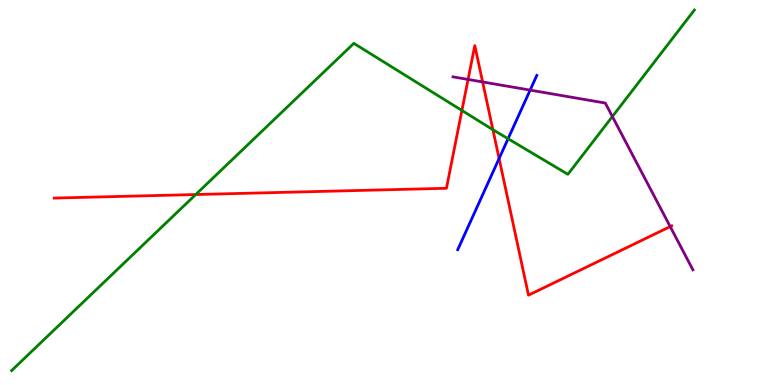[{'lines': ['blue', 'red'], 'intersections': [{'x': 6.44, 'y': 5.88}]}, {'lines': ['green', 'red'], 'intersections': [{'x': 2.53, 'y': 4.95}, {'x': 5.96, 'y': 7.13}, {'x': 6.36, 'y': 6.63}]}, {'lines': ['purple', 'red'], 'intersections': [{'x': 6.04, 'y': 7.94}, {'x': 6.23, 'y': 7.87}, {'x': 8.65, 'y': 4.11}]}, {'lines': ['blue', 'green'], 'intersections': [{'x': 6.56, 'y': 6.4}]}, {'lines': ['blue', 'purple'], 'intersections': [{'x': 6.84, 'y': 7.66}]}, {'lines': ['green', 'purple'], 'intersections': [{'x': 7.9, 'y': 6.97}]}]